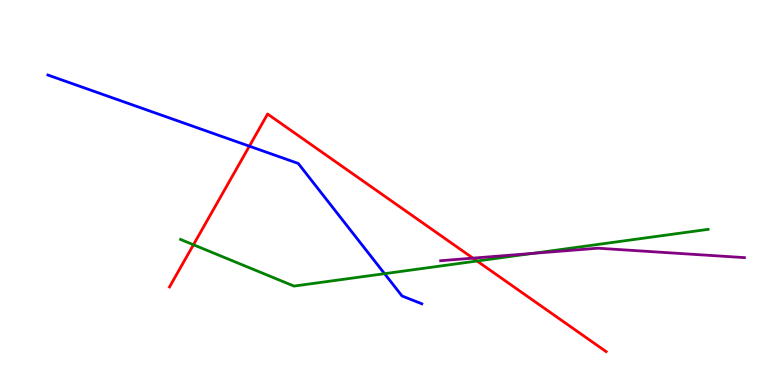[{'lines': ['blue', 'red'], 'intersections': [{'x': 3.22, 'y': 6.2}]}, {'lines': ['green', 'red'], 'intersections': [{'x': 2.5, 'y': 3.64}, {'x': 6.16, 'y': 3.22}]}, {'lines': ['purple', 'red'], 'intersections': [{'x': 6.1, 'y': 3.3}]}, {'lines': ['blue', 'green'], 'intersections': [{'x': 4.96, 'y': 2.89}]}, {'lines': ['blue', 'purple'], 'intersections': []}, {'lines': ['green', 'purple'], 'intersections': [{'x': 6.87, 'y': 3.42}]}]